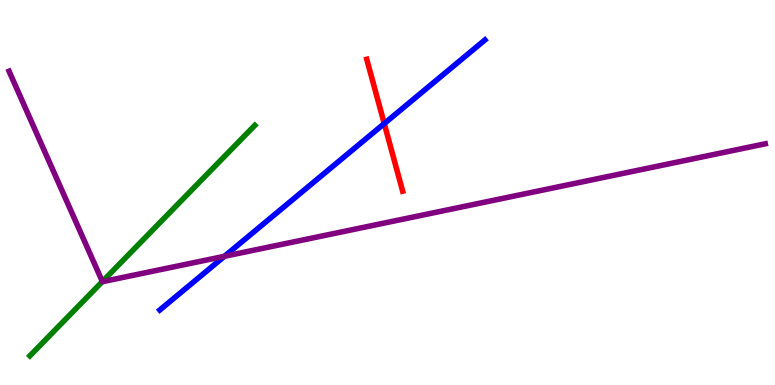[{'lines': ['blue', 'red'], 'intersections': [{'x': 4.96, 'y': 6.79}]}, {'lines': ['green', 'red'], 'intersections': []}, {'lines': ['purple', 'red'], 'intersections': []}, {'lines': ['blue', 'green'], 'intersections': []}, {'lines': ['blue', 'purple'], 'intersections': [{'x': 2.9, 'y': 3.34}]}, {'lines': ['green', 'purple'], 'intersections': [{'x': 1.32, 'y': 2.69}]}]